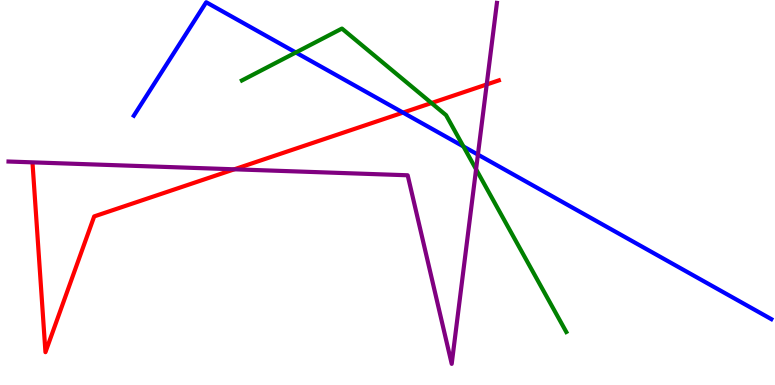[{'lines': ['blue', 'red'], 'intersections': [{'x': 5.2, 'y': 7.08}]}, {'lines': ['green', 'red'], 'intersections': [{'x': 5.57, 'y': 7.32}]}, {'lines': ['purple', 'red'], 'intersections': [{'x': 3.02, 'y': 5.6}, {'x': 6.28, 'y': 7.81}]}, {'lines': ['blue', 'green'], 'intersections': [{'x': 3.82, 'y': 8.64}, {'x': 5.98, 'y': 6.2}]}, {'lines': ['blue', 'purple'], 'intersections': [{'x': 6.17, 'y': 5.98}]}, {'lines': ['green', 'purple'], 'intersections': [{'x': 6.14, 'y': 5.6}]}]